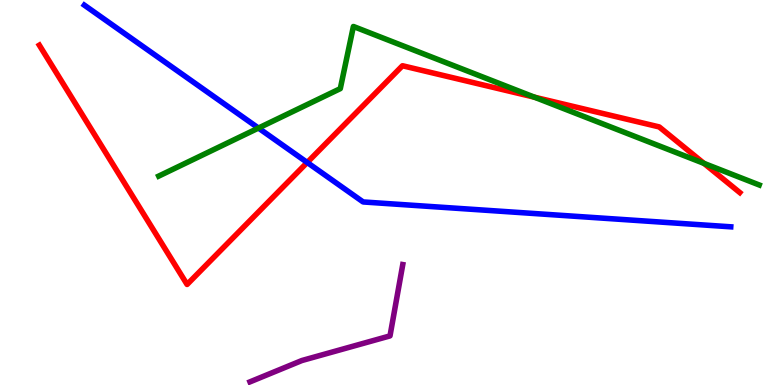[{'lines': ['blue', 'red'], 'intersections': [{'x': 3.96, 'y': 5.78}]}, {'lines': ['green', 'red'], 'intersections': [{'x': 6.9, 'y': 7.48}, {'x': 9.08, 'y': 5.76}]}, {'lines': ['purple', 'red'], 'intersections': []}, {'lines': ['blue', 'green'], 'intersections': [{'x': 3.33, 'y': 6.67}]}, {'lines': ['blue', 'purple'], 'intersections': []}, {'lines': ['green', 'purple'], 'intersections': []}]